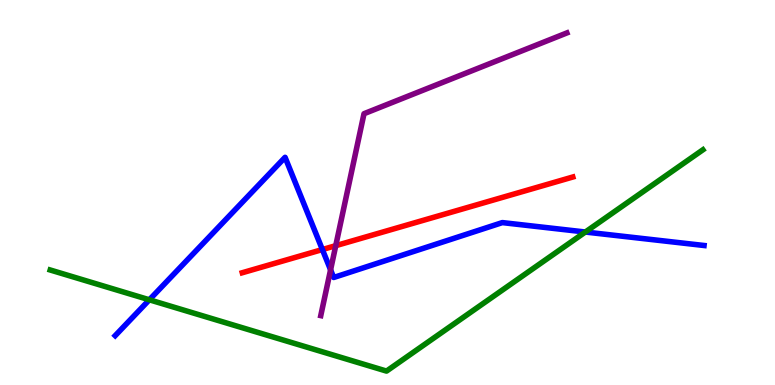[{'lines': ['blue', 'red'], 'intersections': [{'x': 4.16, 'y': 3.52}]}, {'lines': ['green', 'red'], 'intersections': []}, {'lines': ['purple', 'red'], 'intersections': [{'x': 4.33, 'y': 3.62}]}, {'lines': ['blue', 'green'], 'intersections': [{'x': 1.93, 'y': 2.21}, {'x': 7.55, 'y': 3.97}]}, {'lines': ['blue', 'purple'], 'intersections': [{'x': 4.27, 'y': 2.99}]}, {'lines': ['green', 'purple'], 'intersections': []}]